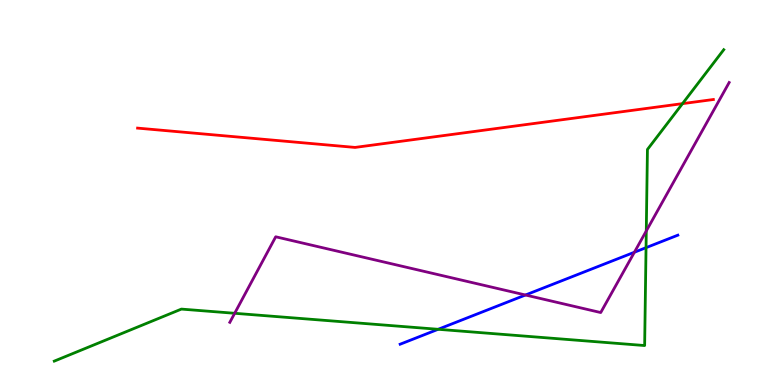[{'lines': ['blue', 'red'], 'intersections': []}, {'lines': ['green', 'red'], 'intersections': [{'x': 8.81, 'y': 7.31}]}, {'lines': ['purple', 'red'], 'intersections': []}, {'lines': ['blue', 'green'], 'intersections': [{'x': 5.65, 'y': 1.45}, {'x': 8.34, 'y': 3.57}]}, {'lines': ['blue', 'purple'], 'intersections': [{'x': 6.78, 'y': 2.34}, {'x': 8.19, 'y': 3.45}]}, {'lines': ['green', 'purple'], 'intersections': [{'x': 3.03, 'y': 1.86}, {'x': 8.34, 'y': 4.0}]}]